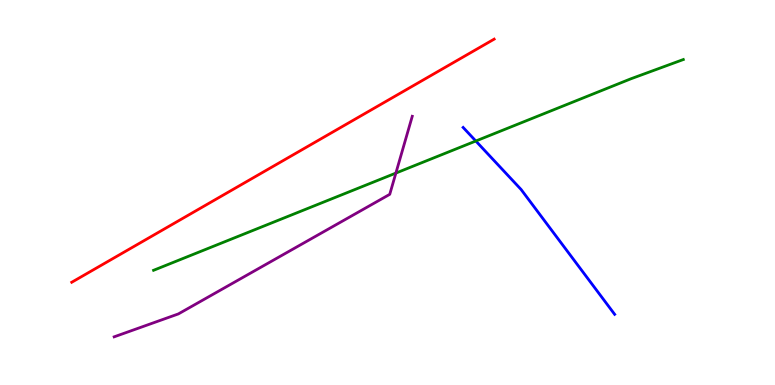[{'lines': ['blue', 'red'], 'intersections': []}, {'lines': ['green', 'red'], 'intersections': []}, {'lines': ['purple', 'red'], 'intersections': []}, {'lines': ['blue', 'green'], 'intersections': [{'x': 6.14, 'y': 6.34}]}, {'lines': ['blue', 'purple'], 'intersections': []}, {'lines': ['green', 'purple'], 'intersections': [{'x': 5.11, 'y': 5.5}]}]